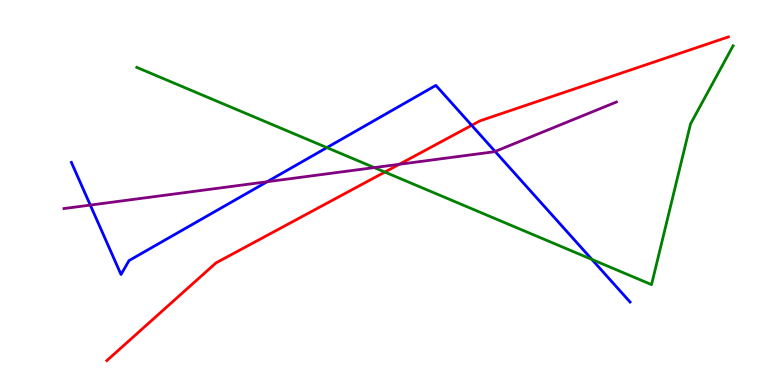[{'lines': ['blue', 'red'], 'intersections': [{'x': 6.09, 'y': 6.74}]}, {'lines': ['green', 'red'], 'intersections': [{'x': 4.97, 'y': 5.53}]}, {'lines': ['purple', 'red'], 'intersections': [{'x': 5.15, 'y': 5.73}]}, {'lines': ['blue', 'green'], 'intersections': [{'x': 4.22, 'y': 6.17}, {'x': 7.64, 'y': 3.26}]}, {'lines': ['blue', 'purple'], 'intersections': [{'x': 1.17, 'y': 4.67}, {'x': 3.45, 'y': 5.28}, {'x': 6.39, 'y': 6.07}]}, {'lines': ['green', 'purple'], 'intersections': [{'x': 4.83, 'y': 5.65}]}]